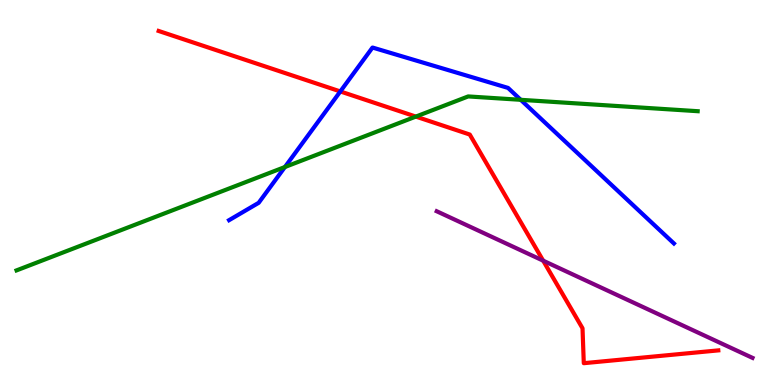[{'lines': ['blue', 'red'], 'intersections': [{'x': 4.39, 'y': 7.62}]}, {'lines': ['green', 'red'], 'intersections': [{'x': 5.37, 'y': 6.97}]}, {'lines': ['purple', 'red'], 'intersections': [{'x': 7.01, 'y': 3.23}]}, {'lines': ['blue', 'green'], 'intersections': [{'x': 3.68, 'y': 5.66}, {'x': 6.72, 'y': 7.41}]}, {'lines': ['blue', 'purple'], 'intersections': []}, {'lines': ['green', 'purple'], 'intersections': []}]